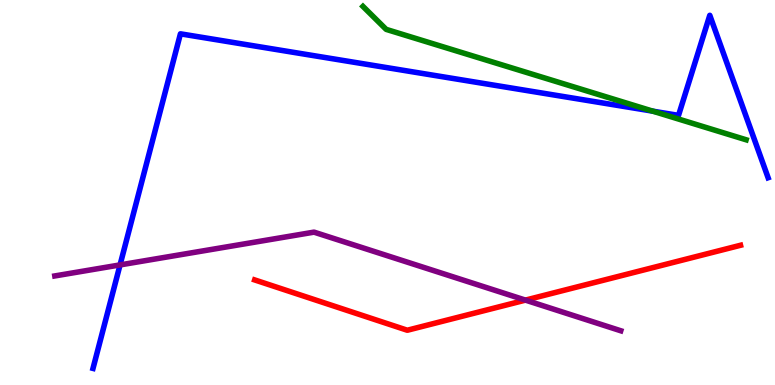[{'lines': ['blue', 'red'], 'intersections': []}, {'lines': ['green', 'red'], 'intersections': []}, {'lines': ['purple', 'red'], 'intersections': [{'x': 6.78, 'y': 2.2}]}, {'lines': ['blue', 'green'], 'intersections': [{'x': 8.42, 'y': 7.11}]}, {'lines': ['blue', 'purple'], 'intersections': [{'x': 1.55, 'y': 3.12}]}, {'lines': ['green', 'purple'], 'intersections': []}]